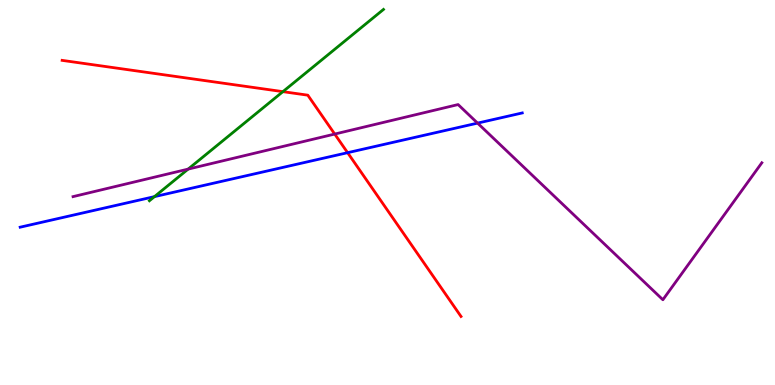[{'lines': ['blue', 'red'], 'intersections': [{'x': 4.49, 'y': 6.03}]}, {'lines': ['green', 'red'], 'intersections': [{'x': 3.65, 'y': 7.62}]}, {'lines': ['purple', 'red'], 'intersections': [{'x': 4.32, 'y': 6.52}]}, {'lines': ['blue', 'green'], 'intersections': [{'x': 1.99, 'y': 4.89}]}, {'lines': ['blue', 'purple'], 'intersections': [{'x': 6.16, 'y': 6.8}]}, {'lines': ['green', 'purple'], 'intersections': [{'x': 2.43, 'y': 5.61}]}]